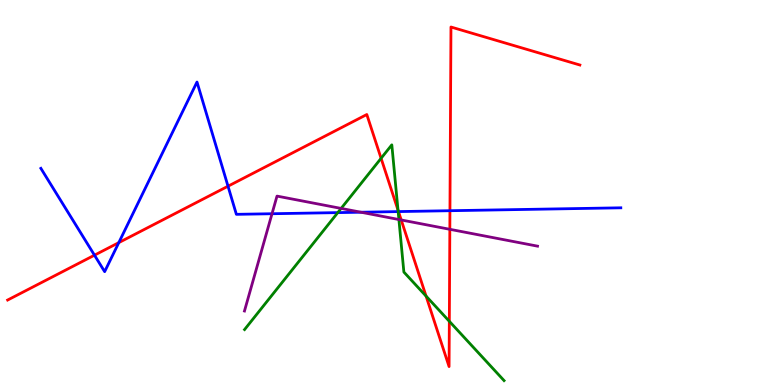[{'lines': ['blue', 'red'], 'intersections': [{'x': 1.22, 'y': 3.37}, {'x': 1.53, 'y': 3.7}, {'x': 2.94, 'y': 5.16}, {'x': 5.14, 'y': 4.5}, {'x': 5.81, 'y': 4.53}]}, {'lines': ['green', 'red'], 'intersections': [{'x': 4.92, 'y': 5.89}, {'x': 5.14, 'y': 4.54}, {'x': 5.5, 'y': 2.31}, {'x': 5.8, 'y': 1.65}]}, {'lines': ['purple', 'red'], 'intersections': [{'x': 5.18, 'y': 4.29}, {'x': 5.8, 'y': 4.04}]}, {'lines': ['blue', 'green'], 'intersections': [{'x': 4.36, 'y': 4.48}, {'x': 5.14, 'y': 4.5}]}, {'lines': ['blue', 'purple'], 'intersections': [{'x': 3.51, 'y': 4.45}, {'x': 4.66, 'y': 4.49}]}, {'lines': ['green', 'purple'], 'intersections': [{'x': 4.4, 'y': 4.59}, {'x': 5.15, 'y': 4.3}]}]